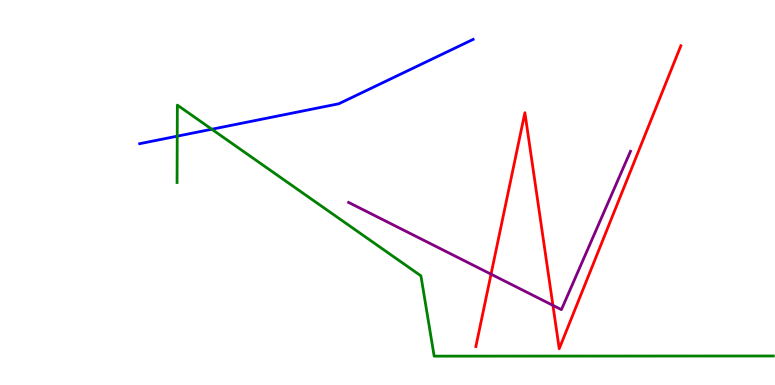[{'lines': ['blue', 'red'], 'intersections': []}, {'lines': ['green', 'red'], 'intersections': []}, {'lines': ['purple', 'red'], 'intersections': [{'x': 6.34, 'y': 2.88}, {'x': 7.13, 'y': 2.07}]}, {'lines': ['blue', 'green'], 'intersections': [{'x': 2.29, 'y': 6.46}, {'x': 2.73, 'y': 6.64}]}, {'lines': ['blue', 'purple'], 'intersections': []}, {'lines': ['green', 'purple'], 'intersections': []}]